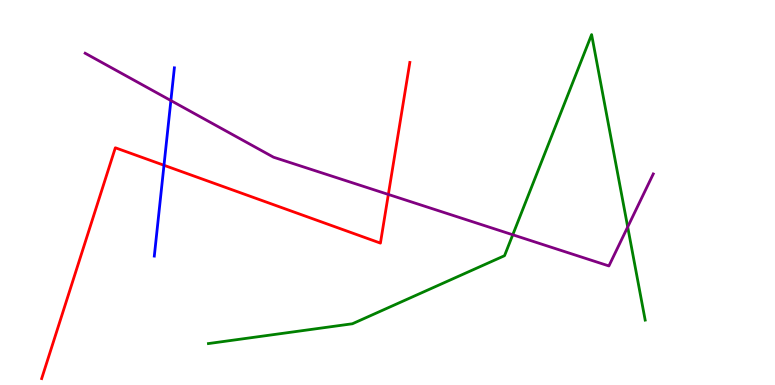[{'lines': ['blue', 'red'], 'intersections': [{'x': 2.12, 'y': 5.71}]}, {'lines': ['green', 'red'], 'intersections': []}, {'lines': ['purple', 'red'], 'intersections': [{'x': 5.01, 'y': 4.95}]}, {'lines': ['blue', 'green'], 'intersections': []}, {'lines': ['blue', 'purple'], 'intersections': [{'x': 2.2, 'y': 7.39}]}, {'lines': ['green', 'purple'], 'intersections': [{'x': 6.62, 'y': 3.9}, {'x': 8.1, 'y': 4.11}]}]